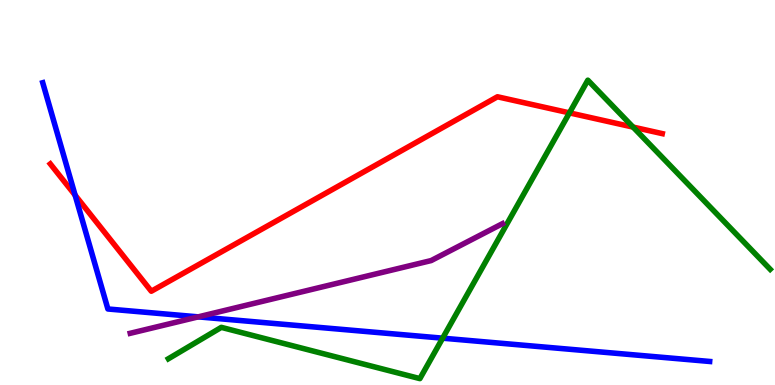[{'lines': ['blue', 'red'], 'intersections': [{'x': 0.969, 'y': 4.93}]}, {'lines': ['green', 'red'], 'intersections': [{'x': 7.35, 'y': 7.07}, {'x': 8.17, 'y': 6.7}]}, {'lines': ['purple', 'red'], 'intersections': []}, {'lines': ['blue', 'green'], 'intersections': [{'x': 5.71, 'y': 1.22}]}, {'lines': ['blue', 'purple'], 'intersections': [{'x': 2.56, 'y': 1.77}]}, {'lines': ['green', 'purple'], 'intersections': []}]